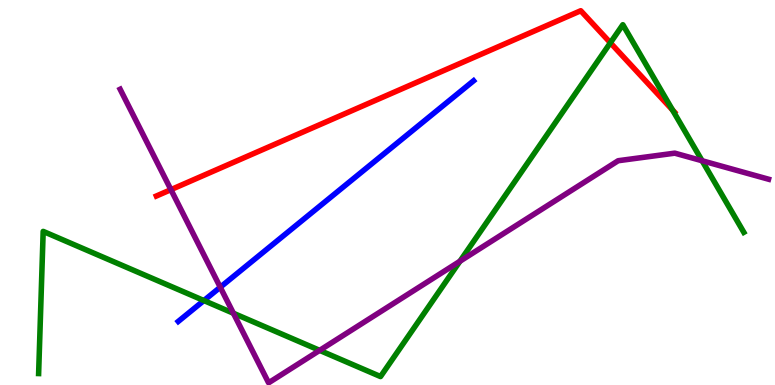[{'lines': ['blue', 'red'], 'intersections': []}, {'lines': ['green', 'red'], 'intersections': [{'x': 7.88, 'y': 8.89}, {'x': 8.68, 'y': 7.14}]}, {'lines': ['purple', 'red'], 'intersections': [{'x': 2.21, 'y': 5.07}]}, {'lines': ['blue', 'green'], 'intersections': [{'x': 2.63, 'y': 2.19}]}, {'lines': ['blue', 'purple'], 'intersections': [{'x': 2.84, 'y': 2.54}]}, {'lines': ['green', 'purple'], 'intersections': [{'x': 3.01, 'y': 1.86}, {'x': 4.12, 'y': 0.9}, {'x': 5.93, 'y': 3.21}, {'x': 9.06, 'y': 5.82}]}]